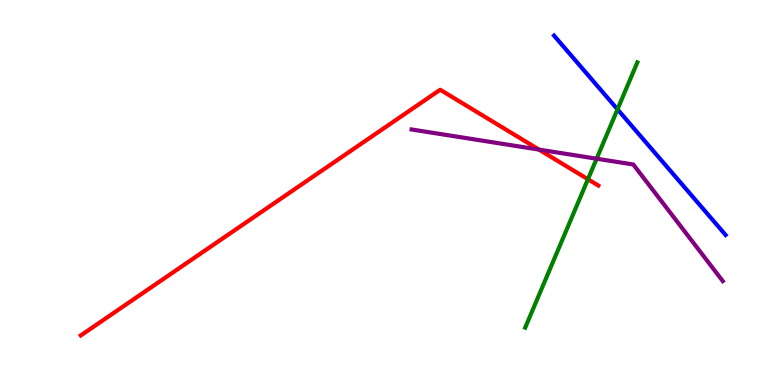[{'lines': ['blue', 'red'], 'intersections': []}, {'lines': ['green', 'red'], 'intersections': [{'x': 7.59, 'y': 5.34}]}, {'lines': ['purple', 'red'], 'intersections': [{'x': 6.95, 'y': 6.11}]}, {'lines': ['blue', 'green'], 'intersections': [{'x': 7.97, 'y': 7.16}]}, {'lines': ['blue', 'purple'], 'intersections': []}, {'lines': ['green', 'purple'], 'intersections': [{'x': 7.7, 'y': 5.88}]}]